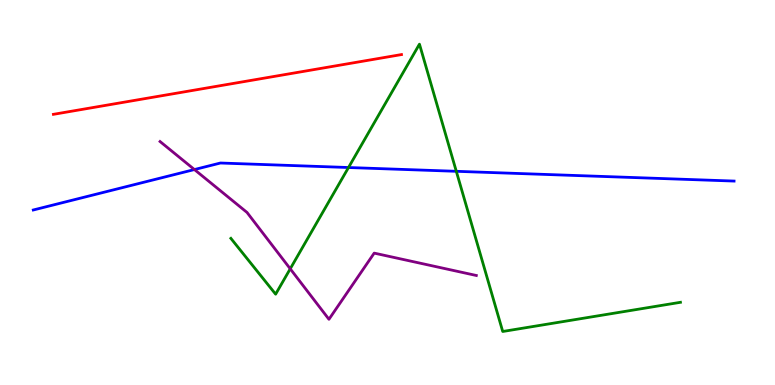[{'lines': ['blue', 'red'], 'intersections': []}, {'lines': ['green', 'red'], 'intersections': []}, {'lines': ['purple', 'red'], 'intersections': []}, {'lines': ['blue', 'green'], 'intersections': [{'x': 4.5, 'y': 5.65}, {'x': 5.89, 'y': 5.55}]}, {'lines': ['blue', 'purple'], 'intersections': [{'x': 2.51, 'y': 5.6}]}, {'lines': ['green', 'purple'], 'intersections': [{'x': 3.75, 'y': 3.02}]}]